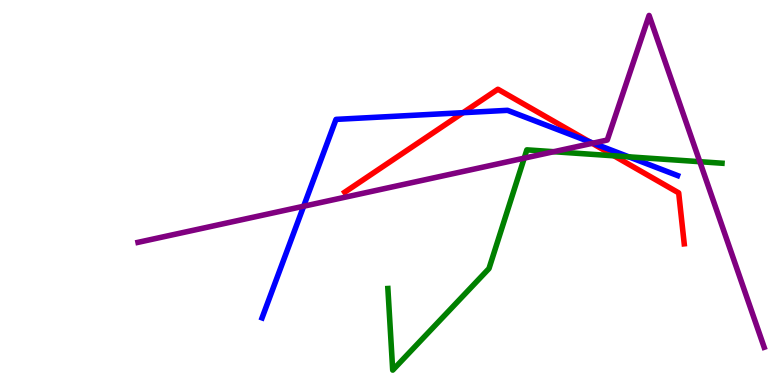[{'lines': ['blue', 'red'], 'intersections': [{'x': 5.97, 'y': 7.07}, {'x': 7.61, 'y': 6.32}]}, {'lines': ['green', 'red'], 'intersections': [{'x': 7.92, 'y': 5.95}]}, {'lines': ['purple', 'red'], 'intersections': [{'x': 7.64, 'y': 6.28}]}, {'lines': ['blue', 'green'], 'intersections': [{'x': 8.11, 'y': 5.93}]}, {'lines': ['blue', 'purple'], 'intersections': [{'x': 3.92, 'y': 4.64}, {'x': 7.65, 'y': 6.28}]}, {'lines': ['green', 'purple'], 'intersections': [{'x': 6.76, 'y': 5.89}, {'x': 7.15, 'y': 6.06}, {'x': 9.03, 'y': 5.8}]}]